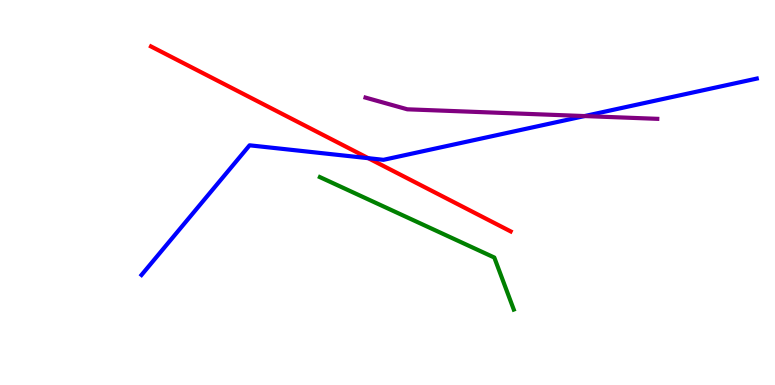[{'lines': ['blue', 'red'], 'intersections': [{'x': 4.75, 'y': 5.89}]}, {'lines': ['green', 'red'], 'intersections': []}, {'lines': ['purple', 'red'], 'intersections': []}, {'lines': ['blue', 'green'], 'intersections': []}, {'lines': ['blue', 'purple'], 'intersections': [{'x': 7.54, 'y': 6.99}]}, {'lines': ['green', 'purple'], 'intersections': []}]